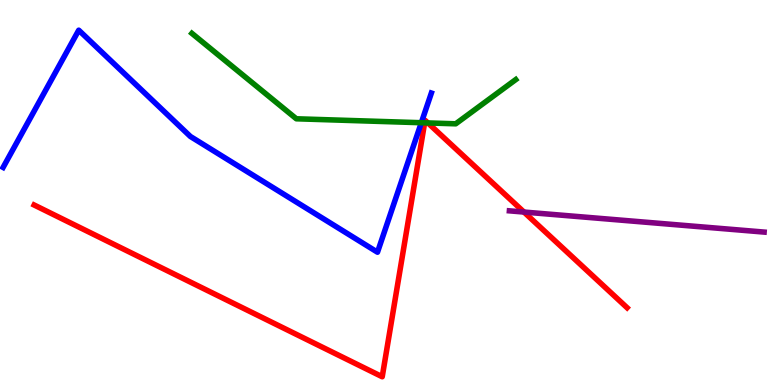[{'lines': ['blue', 'red'], 'intersections': []}, {'lines': ['green', 'red'], 'intersections': [{'x': 5.48, 'y': 6.81}, {'x': 5.52, 'y': 6.81}]}, {'lines': ['purple', 'red'], 'intersections': [{'x': 6.76, 'y': 4.49}]}, {'lines': ['blue', 'green'], 'intersections': [{'x': 5.44, 'y': 6.81}]}, {'lines': ['blue', 'purple'], 'intersections': []}, {'lines': ['green', 'purple'], 'intersections': []}]